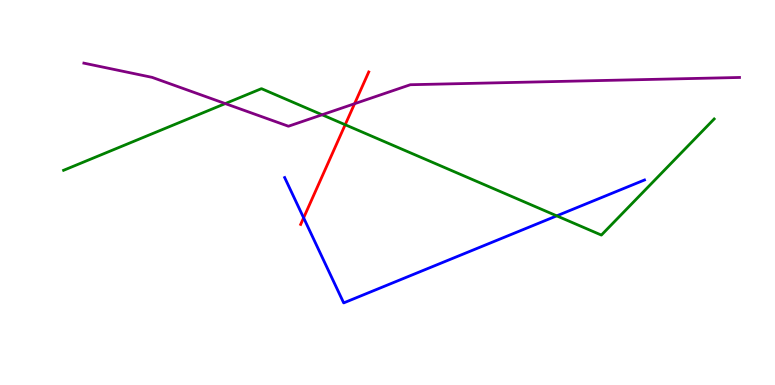[{'lines': ['blue', 'red'], 'intersections': [{'x': 3.92, 'y': 4.34}]}, {'lines': ['green', 'red'], 'intersections': [{'x': 4.45, 'y': 6.76}]}, {'lines': ['purple', 'red'], 'intersections': [{'x': 4.58, 'y': 7.31}]}, {'lines': ['blue', 'green'], 'intersections': [{'x': 7.18, 'y': 4.39}]}, {'lines': ['blue', 'purple'], 'intersections': []}, {'lines': ['green', 'purple'], 'intersections': [{'x': 2.91, 'y': 7.31}, {'x': 4.16, 'y': 7.02}]}]